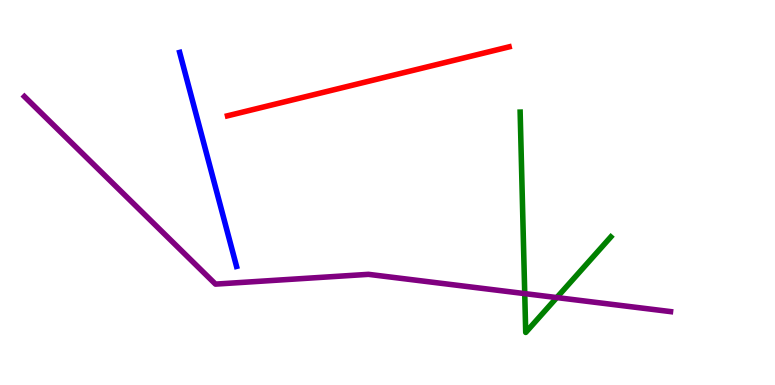[{'lines': ['blue', 'red'], 'intersections': []}, {'lines': ['green', 'red'], 'intersections': []}, {'lines': ['purple', 'red'], 'intersections': []}, {'lines': ['blue', 'green'], 'intersections': []}, {'lines': ['blue', 'purple'], 'intersections': []}, {'lines': ['green', 'purple'], 'intersections': [{'x': 6.77, 'y': 2.37}, {'x': 7.18, 'y': 2.27}]}]